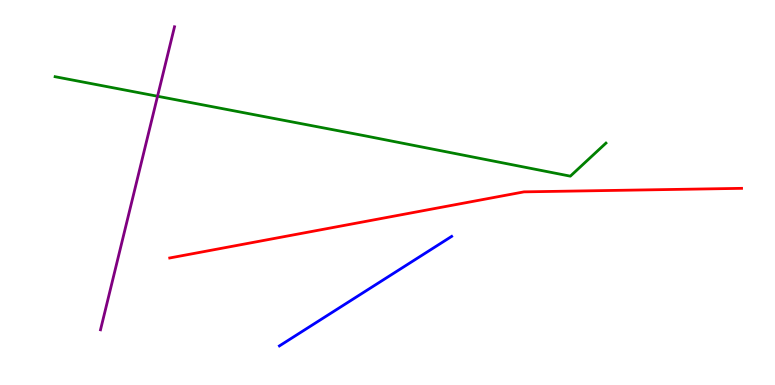[{'lines': ['blue', 'red'], 'intersections': []}, {'lines': ['green', 'red'], 'intersections': []}, {'lines': ['purple', 'red'], 'intersections': []}, {'lines': ['blue', 'green'], 'intersections': []}, {'lines': ['blue', 'purple'], 'intersections': []}, {'lines': ['green', 'purple'], 'intersections': [{'x': 2.03, 'y': 7.5}]}]